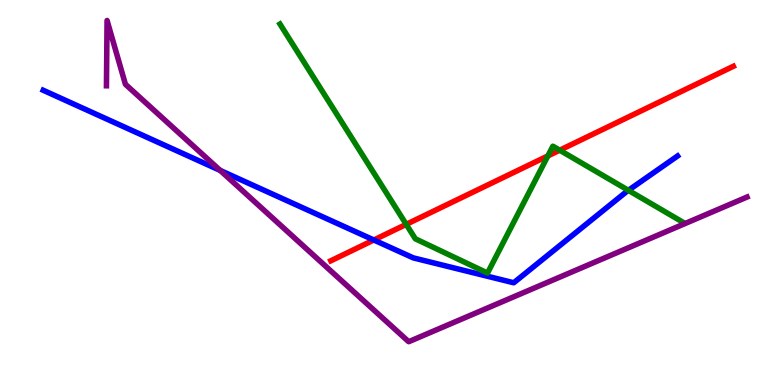[{'lines': ['blue', 'red'], 'intersections': [{'x': 4.82, 'y': 3.77}]}, {'lines': ['green', 'red'], 'intersections': [{'x': 5.24, 'y': 4.17}, {'x': 7.07, 'y': 5.95}, {'x': 7.22, 'y': 6.1}]}, {'lines': ['purple', 'red'], 'intersections': []}, {'lines': ['blue', 'green'], 'intersections': [{'x': 8.11, 'y': 5.06}]}, {'lines': ['blue', 'purple'], 'intersections': [{'x': 2.84, 'y': 5.57}]}, {'lines': ['green', 'purple'], 'intersections': []}]